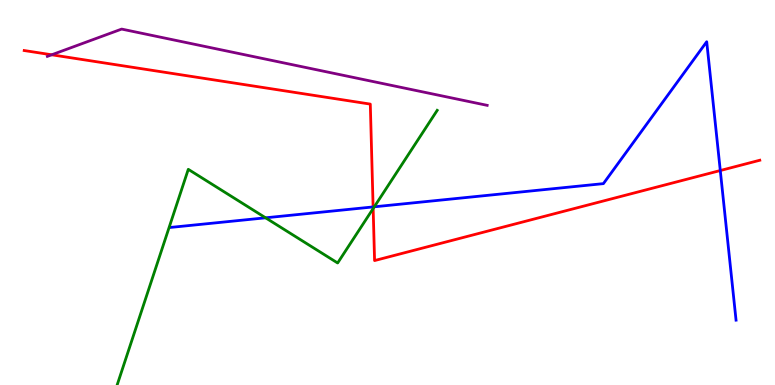[{'lines': ['blue', 'red'], 'intersections': [{'x': 4.81, 'y': 4.63}, {'x': 9.29, 'y': 5.57}]}, {'lines': ['green', 'red'], 'intersections': [{'x': 4.81, 'y': 4.58}]}, {'lines': ['purple', 'red'], 'intersections': [{'x': 0.667, 'y': 8.58}]}, {'lines': ['blue', 'green'], 'intersections': [{'x': 3.43, 'y': 4.34}, {'x': 4.83, 'y': 4.63}]}, {'lines': ['blue', 'purple'], 'intersections': []}, {'lines': ['green', 'purple'], 'intersections': []}]